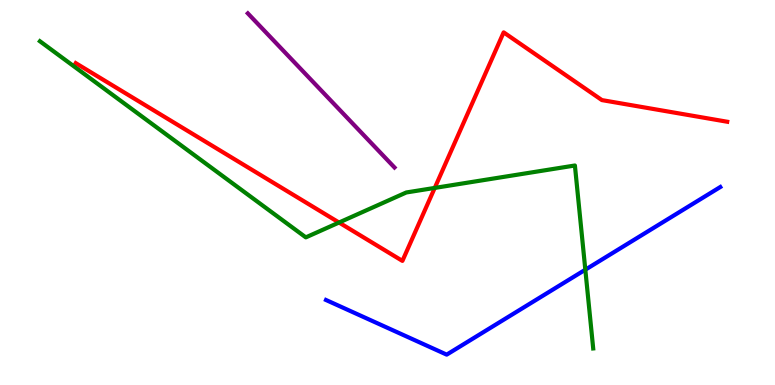[{'lines': ['blue', 'red'], 'intersections': []}, {'lines': ['green', 'red'], 'intersections': [{'x': 4.37, 'y': 4.22}, {'x': 5.61, 'y': 5.12}]}, {'lines': ['purple', 'red'], 'intersections': []}, {'lines': ['blue', 'green'], 'intersections': [{'x': 7.55, 'y': 2.99}]}, {'lines': ['blue', 'purple'], 'intersections': []}, {'lines': ['green', 'purple'], 'intersections': []}]